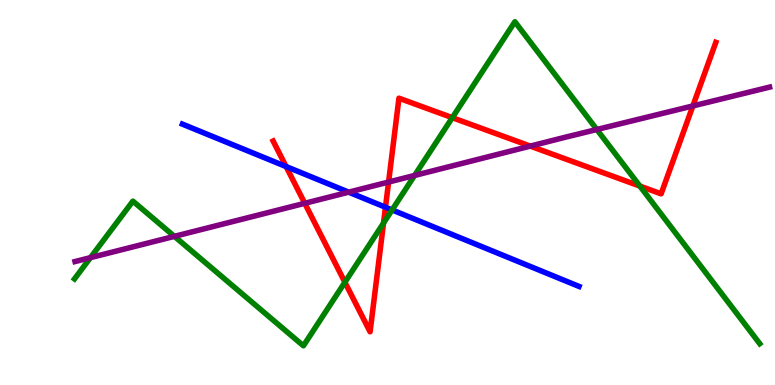[{'lines': ['blue', 'red'], 'intersections': [{'x': 3.69, 'y': 5.67}, {'x': 4.97, 'y': 4.62}]}, {'lines': ['green', 'red'], 'intersections': [{'x': 4.45, 'y': 2.67}, {'x': 4.95, 'y': 4.21}, {'x': 5.84, 'y': 6.94}, {'x': 8.26, 'y': 5.17}]}, {'lines': ['purple', 'red'], 'intersections': [{'x': 3.93, 'y': 4.72}, {'x': 5.01, 'y': 5.27}, {'x': 6.84, 'y': 6.2}, {'x': 8.94, 'y': 7.25}]}, {'lines': ['blue', 'green'], 'intersections': [{'x': 5.06, 'y': 4.55}]}, {'lines': ['blue', 'purple'], 'intersections': [{'x': 4.5, 'y': 5.01}]}, {'lines': ['green', 'purple'], 'intersections': [{'x': 1.17, 'y': 3.31}, {'x': 2.25, 'y': 3.86}, {'x': 5.35, 'y': 5.44}, {'x': 7.7, 'y': 6.64}]}]